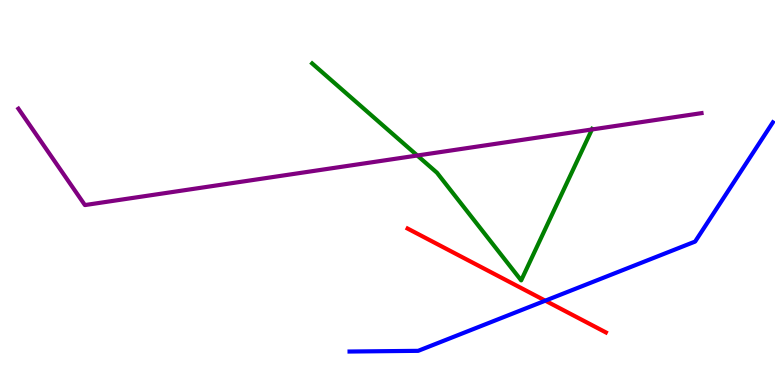[{'lines': ['blue', 'red'], 'intersections': [{'x': 7.04, 'y': 2.19}]}, {'lines': ['green', 'red'], 'intersections': []}, {'lines': ['purple', 'red'], 'intersections': []}, {'lines': ['blue', 'green'], 'intersections': []}, {'lines': ['blue', 'purple'], 'intersections': []}, {'lines': ['green', 'purple'], 'intersections': [{'x': 5.38, 'y': 5.96}, {'x': 7.64, 'y': 6.64}]}]